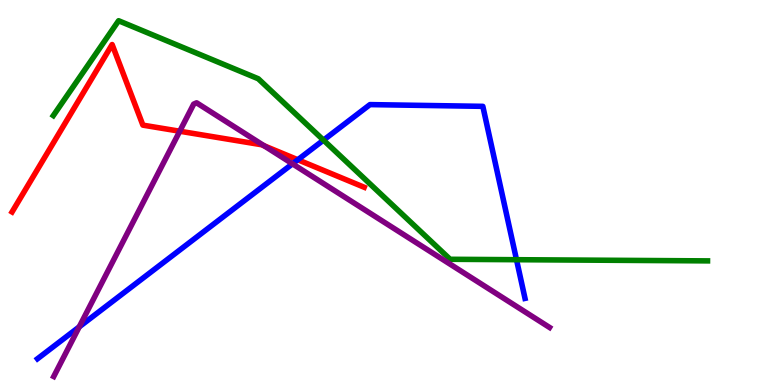[{'lines': ['blue', 'red'], 'intersections': [{'x': 3.84, 'y': 5.85}]}, {'lines': ['green', 'red'], 'intersections': []}, {'lines': ['purple', 'red'], 'intersections': [{'x': 2.32, 'y': 6.59}, {'x': 3.41, 'y': 6.21}]}, {'lines': ['blue', 'green'], 'intersections': [{'x': 4.17, 'y': 6.36}, {'x': 6.66, 'y': 3.25}]}, {'lines': ['blue', 'purple'], 'intersections': [{'x': 1.02, 'y': 1.51}, {'x': 3.77, 'y': 5.74}]}, {'lines': ['green', 'purple'], 'intersections': []}]